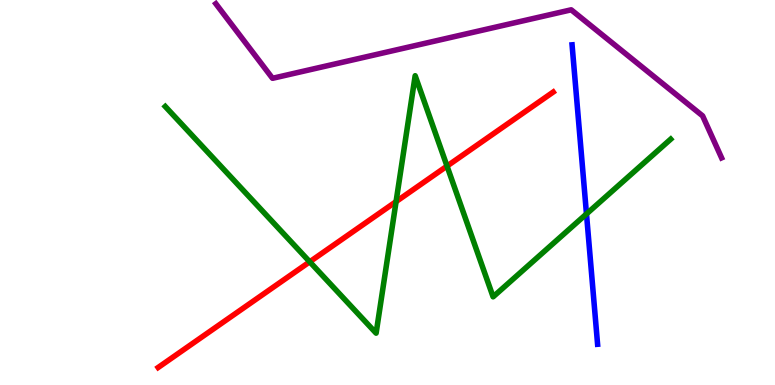[{'lines': ['blue', 'red'], 'intersections': []}, {'lines': ['green', 'red'], 'intersections': [{'x': 4.0, 'y': 3.2}, {'x': 5.11, 'y': 4.76}, {'x': 5.77, 'y': 5.69}]}, {'lines': ['purple', 'red'], 'intersections': []}, {'lines': ['blue', 'green'], 'intersections': [{'x': 7.57, 'y': 4.44}]}, {'lines': ['blue', 'purple'], 'intersections': []}, {'lines': ['green', 'purple'], 'intersections': []}]